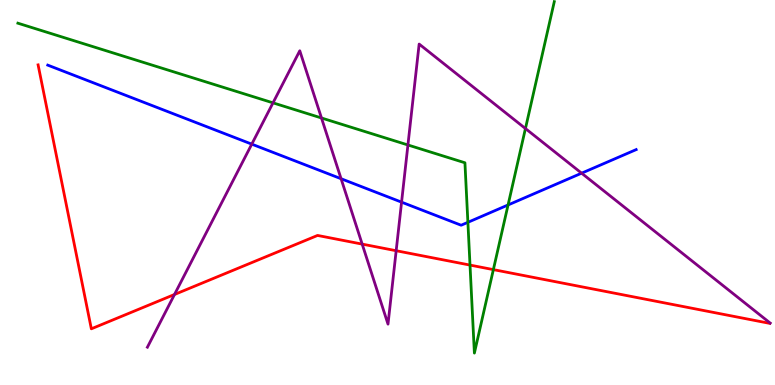[{'lines': ['blue', 'red'], 'intersections': []}, {'lines': ['green', 'red'], 'intersections': [{'x': 6.06, 'y': 3.11}, {'x': 6.37, 'y': 3.0}]}, {'lines': ['purple', 'red'], 'intersections': [{'x': 2.25, 'y': 2.35}, {'x': 4.67, 'y': 3.66}, {'x': 5.11, 'y': 3.49}]}, {'lines': ['blue', 'green'], 'intersections': [{'x': 6.04, 'y': 4.23}, {'x': 6.56, 'y': 4.68}]}, {'lines': ['blue', 'purple'], 'intersections': [{'x': 3.25, 'y': 6.26}, {'x': 4.4, 'y': 5.36}, {'x': 5.18, 'y': 4.75}, {'x': 7.5, 'y': 5.5}]}, {'lines': ['green', 'purple'], 'intersections': [{'x': 3.52, 'y': 7.33}, {'x': 4.15, 'y': 6.94}, {'x': 5.26, 'y': 6.23}, {'x': 6.78, 'y': 6.66}]}]